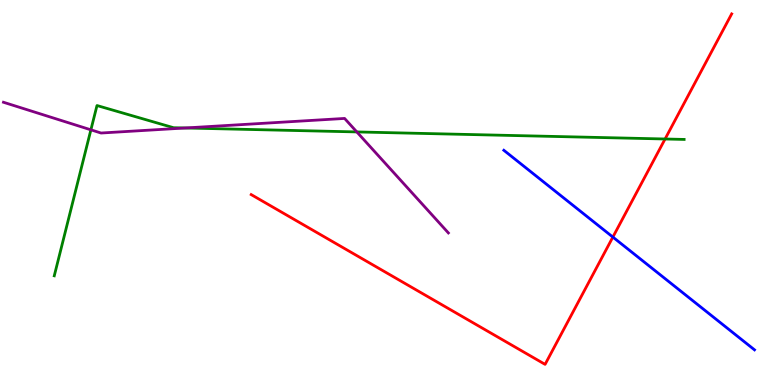[{'lines': ['blue', 'red'], 'intersections': [{'x': 7.91, 'y': 3.84}]}, {'lines': ['green', 'red'], 'intersections': [{'x': 8.58, 'y': 6.39}]}, {'lines': ['purple', 'red'], 'intersections': []}, {'lines': ['blue', 'green'], 'intersections': []}, {'lines': ['blue', 'purple'], 'intersections': []}, {'lines': ['green', 'purple'], 'intersections': [{'x': 1.17, 'y': 6.63}, {'x': 2.39, 'y': 6.68}, {'x': 4.6, 'y': 6.57}]}]